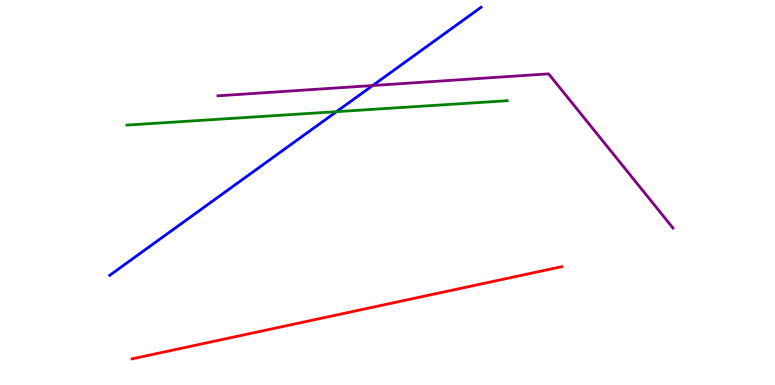[{'lines': ['blue', 'red'], 'intersections': []}, {'lines': ['green', 'red'], 'intersections': []}, {'lines': ['purple', 'red'], 'intersections': []}, {'lines': ['blue', 'green'], 'intersections': [{'x': 4.34, 'y': 7.1}]}, {'lines': ['blue', 'purple'], 'intersections': [{'x': 4.81, 'y': 7.78}]}, {'lines': ['green', 'purple'], 'intersections': []}]